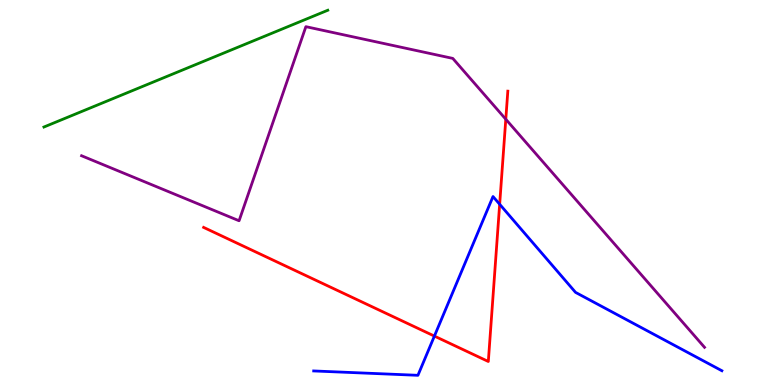[{'lines': ['blue', 'red'], 'intersections': [{'x': 5.61, 'y': 1.27}, {'x': 6.45, 'y': 4.69}]}, {'lines': ['green', 'red'], 'intersections': []}, {'lines': ['purple', 'red'], 'intersections': [{'x': 6.53, 'y': 6.9}]}, {'lines': ['blue', 'green'], 'intersections': []}, {'lines': ['blue', 'purple'], 'intersections': []}, {'lines': ['green', 'purple'], 'intersections': []}]